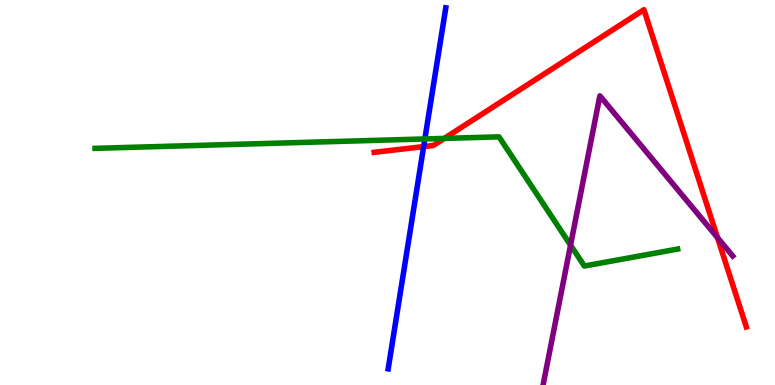[{'lines': ['blue', 'red'], 'intersections': [{'x': 5.47, 'y': 6.19}]}, {'lines': ['green', 'red'], 'intersections': [{'x': 5.73, 'y': 6.41}]}, {'lines': ['purple', 'red'], 'intersections': [{'x': 9.26, 'y': 3.83}]}, {'lines': ['blue', 'green'], 'intersections': [{'x': 5.48, 'y': 6.39}]}, {'lines': ['blue', 'purple'], 'intersections': []}, {'lines': ['green', 'purple'], 'intersections': [{'x': 7.36, 'y': 3.63}]}]